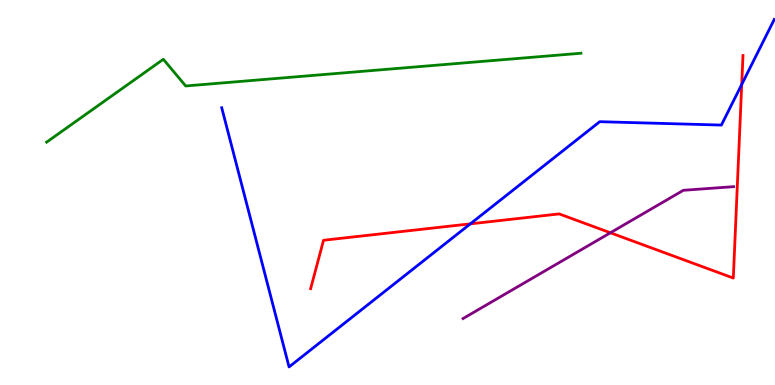[{'lines': ['blue', 'red'], 'intersections': [{'x': 6.07, 'y': 4.19}, {'x': 9.57, 'y': 7.81}]}, {'lines': ['green', 'red'], 'intersections': []}, {'lines': ['purple', 'red'], 'intersections': [{'x': 7.88, 'y': 3.95}]}, {'lines': ['blue', 'green'], 'intersections': []}, {'lines': ['blue', 'purple'], 'intersections': []}, {'lines': ['green', 'purple'], 'intersections': []}]